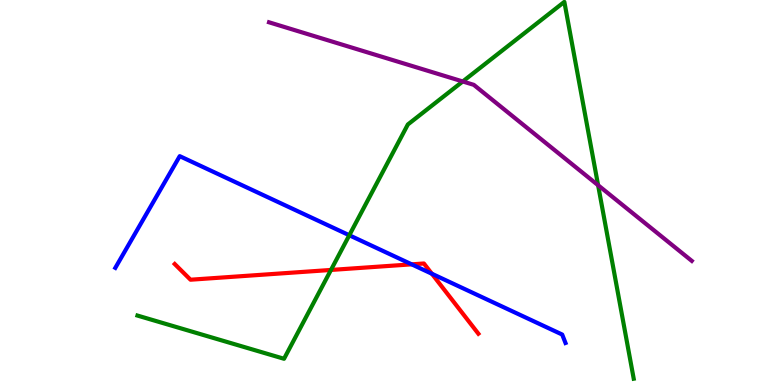[{'lines': ['blue', 'red'], 'intersections': [{'x': 5.31, 'y': 3.13}, {'x': 5.57, 'y': 2.89}]}, {'lines': ['green', 'red'], 'intersections': [{'x': 4.27, 'y': 2.99}]}, {'lines': ['purple', 'red'], 'intersections': []}, {'lines': ['blue', 'green'], 'intersections': [{'x': 4.51, 'y': 3.89}]}, {'lines': ['blue', 'purple'], 'intersections': []}, {'lines': ['green', 'purple'], 'intersections': [{'x': 5.97, 'y': 7.88}, {'x': 7.72, 'y': 5.19}]}]